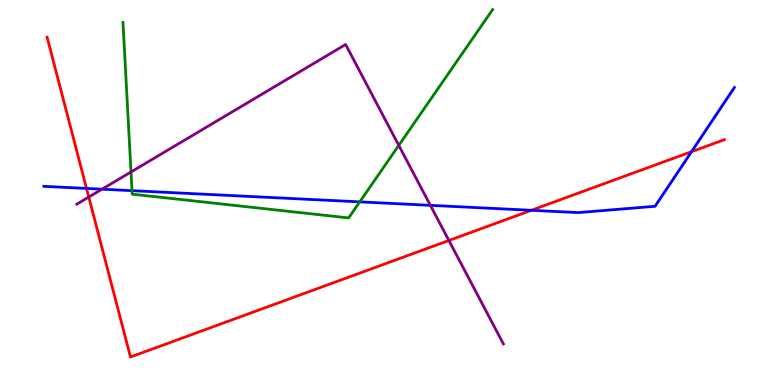[{'lines': ['blue', 'red'], 'intersections': [{'x': 1.12, 'y': 5.11}, {'x': 6.86, 'y': 4.54}, {'x': 8.92, 'y': 6.06}]}, {'lines': ['green', 'red'], 'intersections': []}, {'lines': ['purple', 'red'], 'intersections': [{'x': 1.15, 'y': 4.88}, {'x': 5.79, 'y': 3.75}]}, {'lines': ['blue', 'green'], 'intersections': [{'x': 1.7, 'y': 5.05}, {'x': 4.64, 'y': 4.76}]}, {'lines': ['blue', 'purple'], 'intersections': [{'x': 1.32, 'y': 5.09}, {'x': 5.55, 'y': 4.67}]}, {'lines': ['green', 'purple'], 'intersections': [{'x': 1.69, 'y': 5.53}, {'x': 5.15, 'y': 6.22}]}]